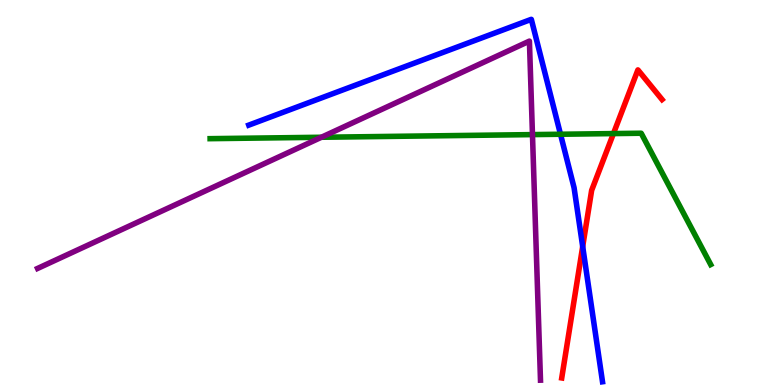[{'lines': ['blue', 'red'], 'intersections': [{'x': 7.52, 'y': 3.6}]}, {'lines': ['green', 'red'], 'intersections': [{'x': 7.92, 'y': 6.53}]}, {'lines': ['purple', 'red'], 'intersections': []}, {'lines': ['blue', 'green'], 'intersections': [{'x': 7.23, 'y': 6.51}]}, {'lines': ['blue', 'purple'], 'intersections': []}, {'lines': ['green', 'purple'], 'intersections': [{'x': 4.15, 'y': 6.43}, {'x': 6.87, 'y': 6.5}]}]